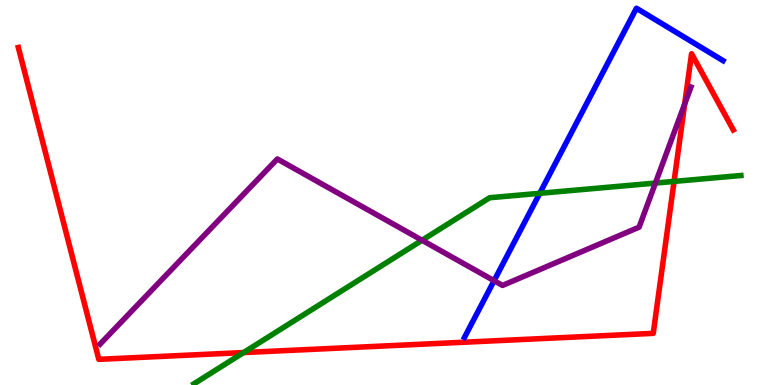[{'lines': ['blue', 'red'], 'intersections': []}, {'lines': ['green', 'red'], 'intersections': [{'x': 3.14, 'y': 0.843}, {'x': 8.7, 'y': 5.29}]}, {'lines': ['purple', 'red'], 'intersections': [{'x': 8.83, 'y': 7.3}]}, {'lines': ['blue', 'green'], 'intersections': [{'x': 6.96, 'y': 4.98}]}, {'lines': ['blue', 'purple'], 'intersections': [{'x': 6.38, 'y': 2.71}]}, {'lines': ['green', 'purple'], 'intersections': [{'x': 5.45, 'y': 3.76}, {'x': 8.46, 'y': 5.24}]}]